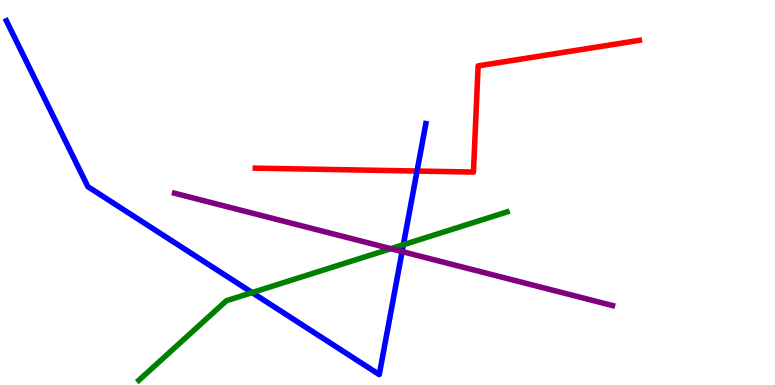[{'lines': ['blue', 'red'], 'intersections': [{'x': 5.38, 'y': 5.56}]}, {'lines': ['green', 'red'], 'intersections': []}, {'lines': ['purple', 'red'], 'intersections': []}, {'lines': ['blue', 'green'], 'intersections': [{'x': 3.25, 'y': 2.4}, {'x': 5.2, 'y': 3.64}]}, {'lines': ['blue', 'purple'], 'intersections': [{'x': 5.19, 'y': 3.47}]}, {'lines': ['green', 'purple'], 'intersections': [{'x': 5.04, 'y': 3.54}]}]